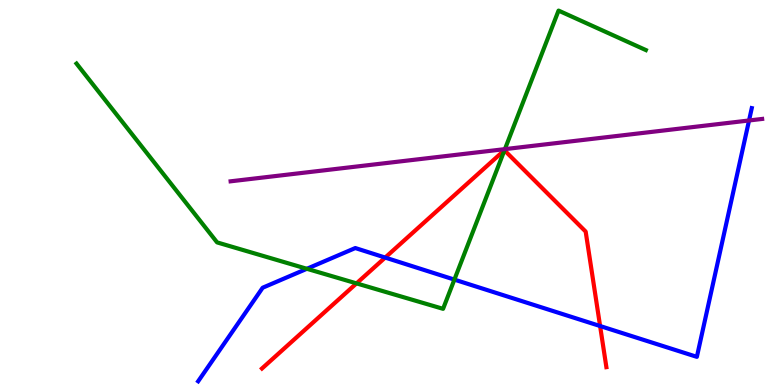[{'lines': ['blue', 'red'], 'intersections': [{'x': 4.97, 'y': 3.31}, {'x': 7.74, 'y': 1.53}]}, {'lines': ['green', 'red'], 'intersections': [{'x': 4.6, 'y': 2.64}, {'x': 6.51, 'y': 6.1}]}, {'lines': ['purple', 'red'], 'intersections': []}, {'lines': ['blue', 'green'], 'intersections': [{'x': 3.96, 'y': 3.02}, {'x': 5.86, 'y': 2.74}]}, {'lines': ['blue', 'purple'], 'intersections': [{'x': 9.67, 'y': 6.87}]}, {'lines': ['green', 'purple'], 'intersections': [{'x': 6.51, 'y': 6.13}]}]